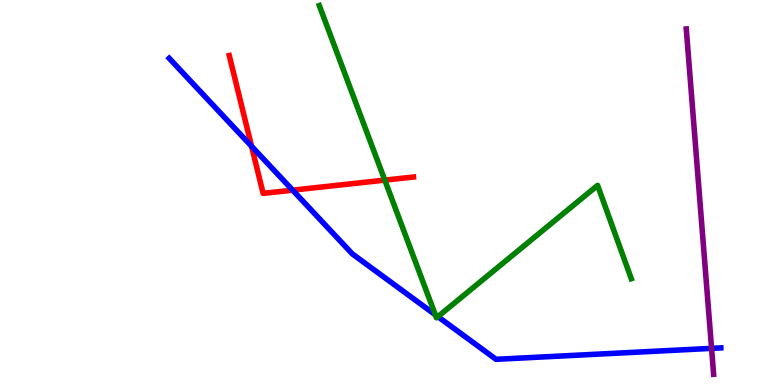[{'lines': ['blue', 'red'], 'intersections': [{'x': 3.25, 'y': 6.2}, {'x': 3.78, 'y': 5.06}]}, {'lines': ['green', 'red'], 'intersections': [{'x': 4.97, 'y': 5.32}]}, {'lines': ['purple', 'red'], 'intersections': []}, {'lines': ['blue', 'green'], 'intersections': [{'x': 5.62, 'y': 1.82}, {'x': 5.65, 'y': 1.78}]}, {'lines': ['blue', 'purple'], 'intersections': [{'x': 9.18, 'y': 0.952}]}, {'lines': ['green', 'purple'], 'intersections': []}]